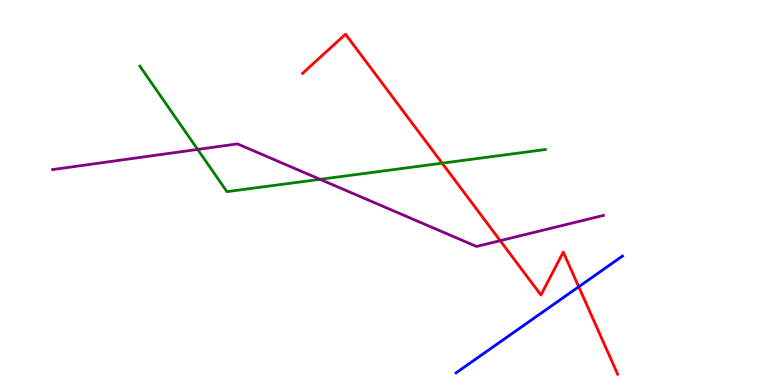[{'lines': ['blue', 'red'], 'intersections': [{'x': 7.47, 'y': 2.55}]}, {'lines': ['green', 'red'], 'intersections': [{'x': 5.71, 'y': 5.76}]}, {'lines': ['purple', 'red'], 'intersections': [{'x': 6.45, 'y': 3.75}]}, {'lines': ['blue', 'green'], 'intersections': []}, {'lines': ['blue', 'purple'], 'intersections': []}, {'lines': ['green', 'purple'], 'intersections': [{'x': 2.55, 'y': 6.12}, {'x': 4.13, 'y': 5.34}]}]